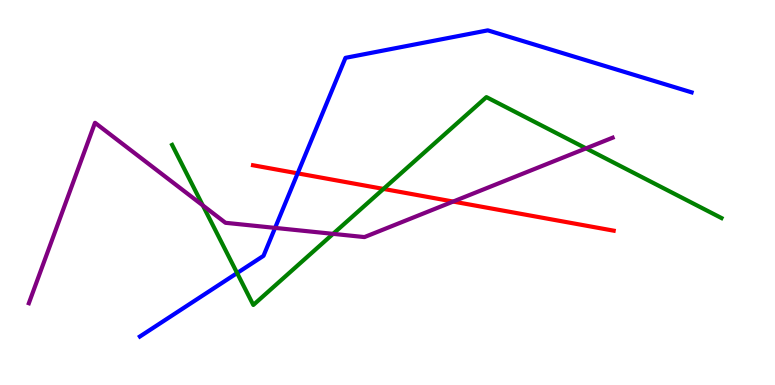[{'lines': ['blue', 'red'], 'intersections': [{'x': 3.84, 'y': 5.5}]}, {'lines': ['green', 'red'], 'intersections': [{'x': 4.95, 'y': 5.09}]}, {'lines': ['purple', 'red'], 'intersections': [{'x': 5.85, 'y': 4.76}]}, {'lines': ['blue', 'green'], 'intersections': [{'x': 3.06, 'y': 2.91}]}, {'lines': ['blue', 'purple'], 'intersections': [{'x': 3.55, 'y': 4.08}]}, {'lines': ['green', 'purple'], 'intersections': [{'x': 2.62, 'y': 4.66}, {'x': 4.3, 'y': 3.93}, {'x': 7.56, 'y': 6.15}]}]